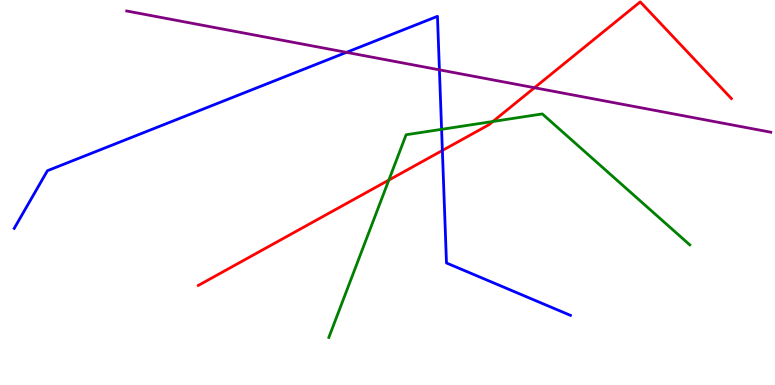[{'lines': ['blue', 'red'], 'intersections': [{'x': 5.71, 'y': 6.09}]}, {'lines': ['green', 'red'], 'intersections': [{'x': 5.02, 'y': 5.32}, {'x': 6.36, 'y': 6.84}]}, {'lines': ['purple', 'red'], 'intersections': [{'x': 6.9, 'y': 7.72}]}, {'lines': ['blue', 'green'], 'intersections': [{'x': 5.7, 'y': 6.64}]}, {'lines': ['blue', 'purple'], 'intersections': [{'x': 4.47, 'y': 8.64}, {'x': 5.67, 'y': 8.19}]}, {'lines': ['green', 'purple'], 'intersections': []}]